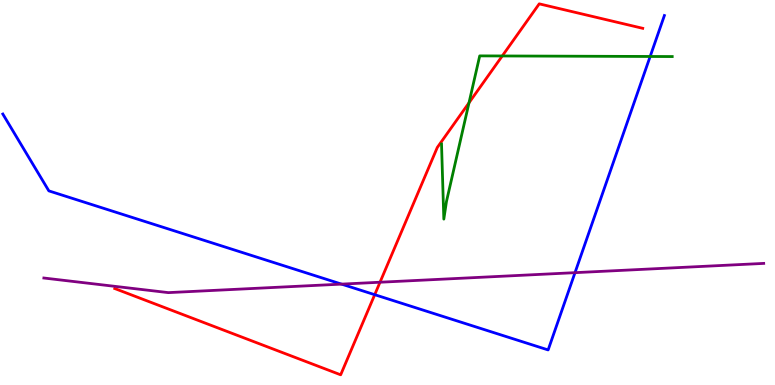[{'lines': ['blue', 'red'], 'intersections': [{'x': 4.84, 'y': 2.35}]}, {'lines': ['green', 'red'], 'intersections': [{'x': 6.05, 'y': 7.33}, {'x': 6.48, 'y': 8.55}]}, {'lines': ['purple', 'red'], 'intersections': [{'x': 4.9, 'y': 2.67}]}, {'lines': ['blue', 'green'], 'intersections': [{'x': 8.39, 'y': 8.53}]}, {'lines': ['blue', 'purple'], 'intersections': [{'x': 4.41, 'y': 2.62}, {'x': 7.42, 'y': 2.92}]}, {'lines': ['green', 'purple'], 'intersections': []}]